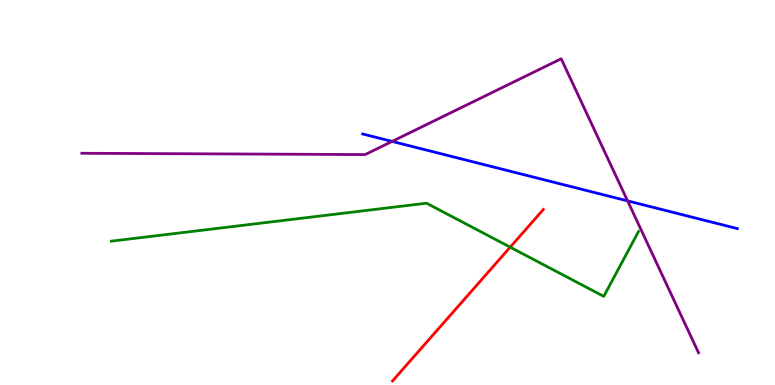[{'lines': ['blue', 'red'], 'intersections': []}, {'lines': ['green', 'red'], 'intersections': [{'x': 6.58, 'y': 3.58}]}, {'lines': ['purple', 'red'], 'intersections': []}, {'lines': ['blue', 'green'], 'intersections': []}, {'lines': ['blue', 'purple'], 'intersections': [{'x': 5.06, 'y': 6.33}, {'x': 8.1, 'y': 4.78}]}, {'lines': ['green', 'purple'], 'intersections': []}]